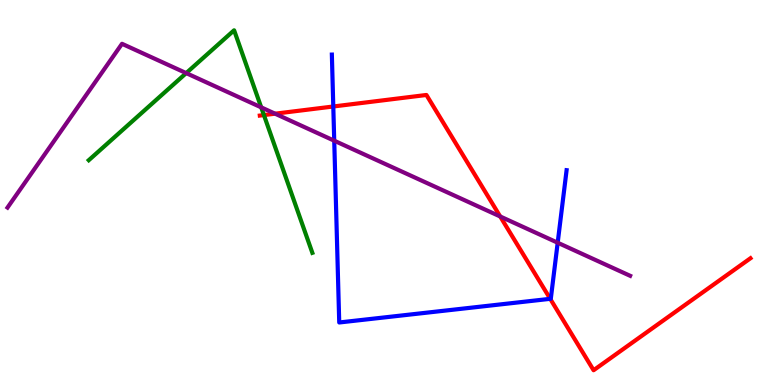[{'lines': ['blue', 'red'], 'intersections': [{'x': 4.3, 'y': 7.23}, {'x': 7.1, 'y': 2.24}]}, {'lines': ['green', 'red'], 'intersections': [{'x': 3.41, 'y': 7.01}]}, {'lines': ['purple', 'red'], 'intersections': [{'x': 3.55, 'y': 7.05}, {'x': 6.45, 'y': 4.38}]}, {'lines': ['blue', 'green'], 'intersections': []}, {'lines': ['blue', 'purple'], 'intersections': [{'x': 4.31, 'y': 6.35}, {'x': 7.2, 'y': 3.7}]}, {'lines': ['green', 'purple'], 'intersections': [{'x': 2.4, 'y': 8.1}, {'x': 3.37, 'y': 7.21}]}]